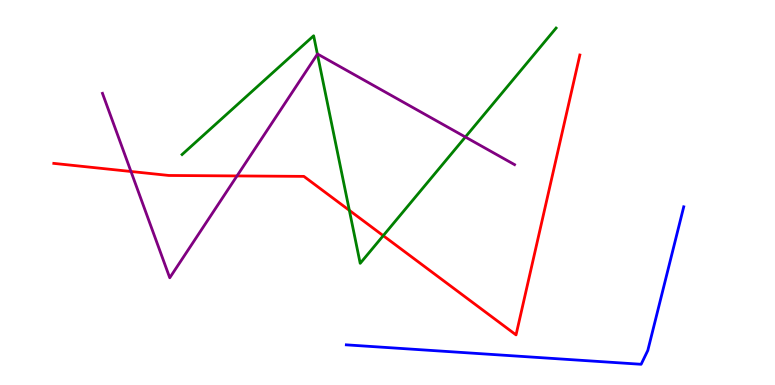[{'lines': ['blue', 'red'], 'intersections': []}, {'lines': ['green', 'red'], 'intersections': [{'x': 4.51, 'y': 4.54}, {'x': 4.94, 'y': 3.88}]}, {'lines': ['purple', 'red'], 'intersections': [{'x': 1.69, 'y': 5.55}, {'x': 3.06, 'y': 5.43}]}, {'lines': ['blue', 'green'], 'intersections': []}, {'lines': ['blue', 'purple'], 'intersections': []}, {'lines': ['green', 'purple'], 'intersections': [{'x': 4.1, 'y': 8.59}, {'x': 6.0, 'y': 6.44}]}]